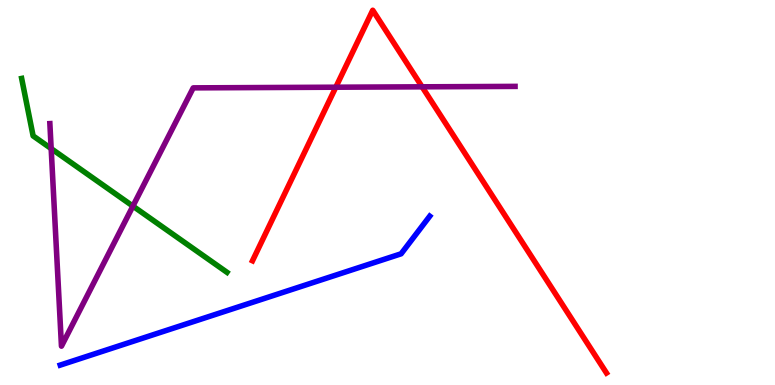[{'lines': ['blue', 'red'], 'intersections': []}, {'lines': ['green', 'red'], 'intersections': []}, {'lines': ['purple', 'red'], 'intersections': [{'x': 4.33, 'y': 7.73}, {'x': 5.45, 'y': 7.75}]}, {'lines': ['blue', 'green'], 'intersections': []}, {'lines': ['blue', 'purple'], 'intersections': []}, {'lines': ['green', 'purple'], 'intersections': [{'x': 0.66, 'y': 6.14}, {'x': 1.71, 'y': 4.65}]}]